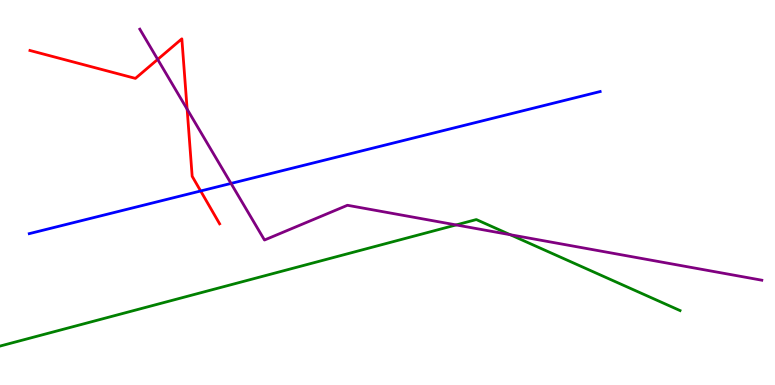[{'lines': ['blue', 'red'], 'intersections': [{'x': 2.59, 'y': 5.04}]}, {'lines': ['green', 'red'], 'intersections': []}, {'lines': ['purple', 'red'], 'intersections': [{'x': 2.03, 'y': 8.46}, {'x': 2.41, 'y': 7.16}]}, {'lines': ['blue', 'green'], 'intersections': []}, {'lines': ['blue', 'purple'], 'intersections': [{'x': 2.98, 'y': 5.24}]}, {'lines': ['green', 'purple'], 'intersections': [{'x': 5.89, 'y': 4.16}, {'x': 6.58, 'y': 3.9}]}]